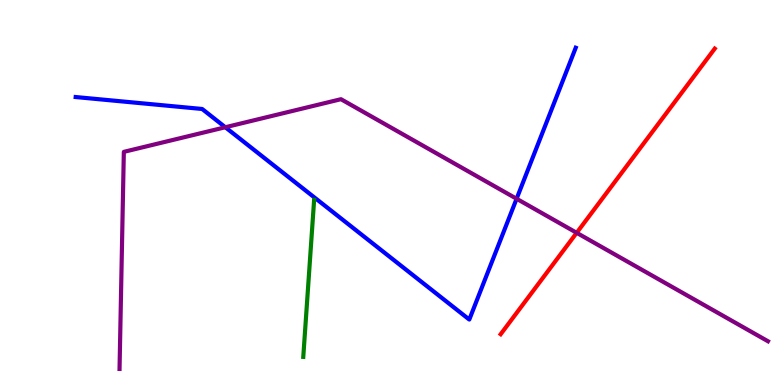[{'lines': ['blue', 'red'], 'intersections': []}, {'lines': ['green', 'red'], 'intersections': []}, {'lines': ['purple', 'red'], 'intersections': [{'x': 7.44, 'y': 3.95}]}, {'lines': ['blue', 'green'], 'intersections': []}, {'lines': ['blue', 'purple'], 'intersections': [{'x': 2.91, 'y': 6.69}, {'x': 6.67, 'y': 4.84}]}, {'lines': ['green', 'purple'], 'intersections': []}]